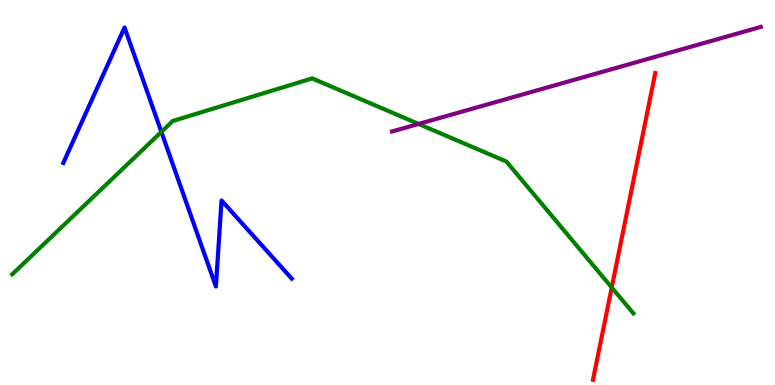[{'lines': ['blue', 'red'], 'intersections': []}, {'lines': ['green', 'red'], 'intersections': [{'x': 7.89, 'y': 2.53}]}, {'lines': ['purple', 'red'], 'intersections': []}, {'lines': ['blue', 'green'], 'intersections': [{'x': 2.08, 'y': 6.57}]}, {'lines': ['blue', 'purple'], 'intersections': []}, {'lines': ['green', 'purple'], 'intersections': [{'x': 5.4, 'y': 6.78}]}]